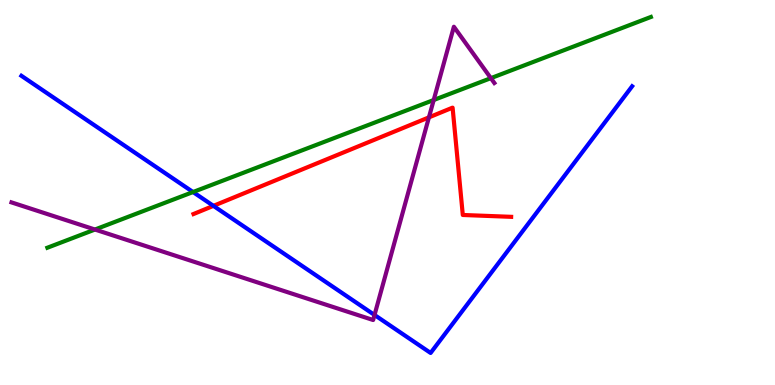[{'lines': ['blue', 'red'], 'intersections': [{'x': 2.75, 'y': 4.65}]}, {'lines': ['green', 'red'], 'intersections': []}, {'lines': ['purple', 'red'], 'intersections': [{'x': 5.53, 'y': 6.95}]}, {'lines': ['blue', 'green'], 'intersections': [{'x': 2.49, 'y': 5.01}]}, {'lines': ['blue', 'purple'], 'intersections': [{'x': 4.83, 'y': 1.82}]}, {'lines': ['green', 'purple'], 'intersections': [{'x': 1.23, 'y': 4.04}, {'x': 5.6, 'y': 7.4}, {'x': 6.33, 'y': 7.97}]}]